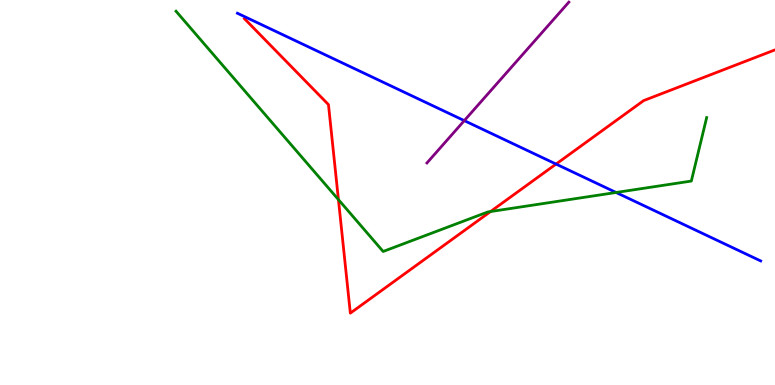[{'lines': ['blue', 'red'], 'intersections': [{'x': 7.17, 'y': 5.74}]}, {'lines': ['green', 'red'], 'intersections': [{'x': 4.37, 'y': 4.82}, {'x': 6.33, 'y': 4.51}]}, {'lines': ['purple', 'red'], 'intersections': []}, {'lines': ['blue', 'green'], 'intersections': [{'x': 7.95, 'y': 5.0}]}, {'lines': ['blue', 'purple'], 'intersections': [{'x': 5.99, 'y': 6.87}]}, {'lines': ['green', 'purple'], 'intersections': []}]